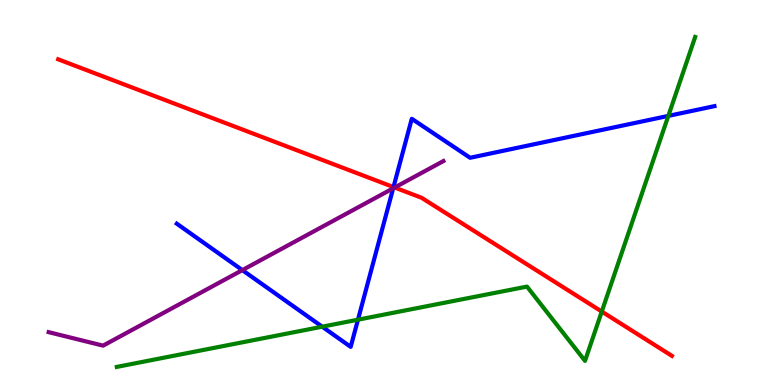[{'lines': ['blue', 'red'], 'intersections': [{'x': 5.08, 'y': 5.14}]}, {'lines': ['green', 'red'], 'intersections': [{'x': 7.76, 'y': 1.91}]}, {'lines': ['purple', 'red'], 'intersections': [{'x': 5.09, 'y': 5.13}]}, {'lines': ['blue', 'green'], 'intersections': [{'x': 4.16, 'y': 1.51}, {'x': 4.62, 'y': 1.7}, {'x': 8.62, 'y': 6.99}]}, {'lines': ['blue', 'purple'], 'intersections': [{'x': 3.13, 'y': 2.98}, {'x': 5.07, 'y': 5.11}]}, {'lines': ['green', 'purple'], 'intersections': []}]